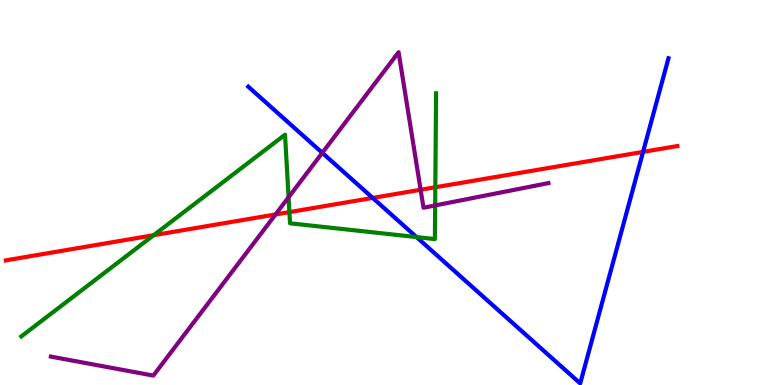[{'lines': ['blue', 'red'], 'intersections': [{'x': 4.81, 'y': 4.86}, {'x': 8.3, 'y': 6.05}]}, {'lines': ['green', 'red'], 'intersections': [{'x': 1.98, 'y': 3.89}, {'x': 3.73, 'y': 4.49}, {'x': 5.62, 'y': 5.14}]}, {'lines': ['purple', 'red'], 'intersections': [{'x': 3.56, 'y': 4.43}, {'x': 5.43, 'y': 5.07}]}, {'lines': ['blue', 'green'], 'intersections': [{'x': 5.37, 'y': 3.84}]}, {'lines': ['blue', 'purple'], 'intersections': [{'x': 4.16, 'y': 6.03}]}, {'lines': ['green', 'purple'], 'intersections': [{'x': 3.72, 'y': 4.88}, {'x': 5.61, 'y': 4.66}]}]